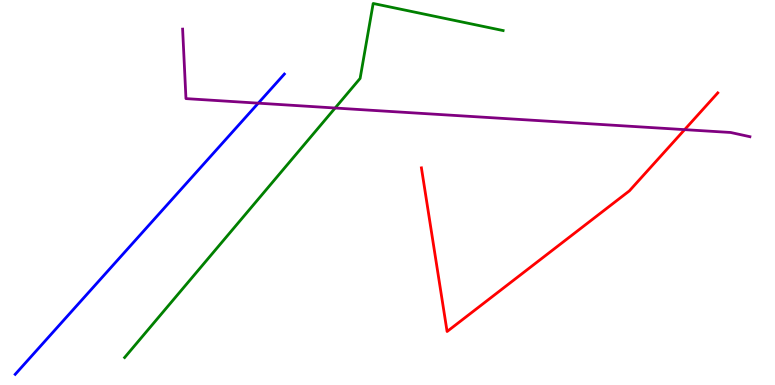[{'lines': ['blue', 'red'], 'intersections': []}, {'lines': ['green', 'red'], 'intersections': []}, {'lines': ['purple', 'red'], 'intersections': [{'x': 8.83, 'y': 6.63}]}, {'lines': ['blue', 'green'], 'intersections': []}, {'lines': ['blue', 'purple'], 'intersections': [{'x': 3.33, 'y': 7.32}]}, {'lines': ['green', 'purple'], 'intersections': [{'x': 4.32, 'y': 7.19}]}]